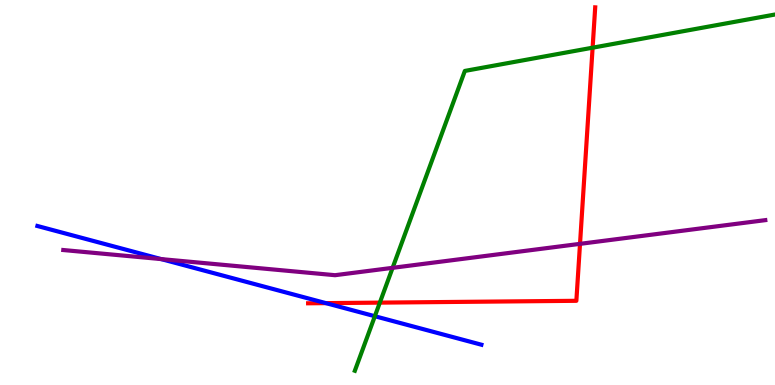[{'lines': ['blue', 'red'], 'intersections': [{'x': 4.2, 'y': 2.13}]}, {'lines': ['green', 'red'], 'intersections': [{'x': 4.9, 'y': 2.14}, {'x': 7.65, 'y': 8.76}]}, {'lines': ['purple', 'red'], 'intersections': [{'x': 7.48, 'y': 3.67}]}, {'lines': ['blue', 'green'], 'intersections': [{'x': 4.84, 'y': 1.79}]}, {'lines': ['blue', 'purple'], 'intersections': [{'x': 2.08, 'y': 3.27}]}, {'lines': ['green', 'purple'], 'intersections': [{'x': 5.07, 'y': 3.04}]}]